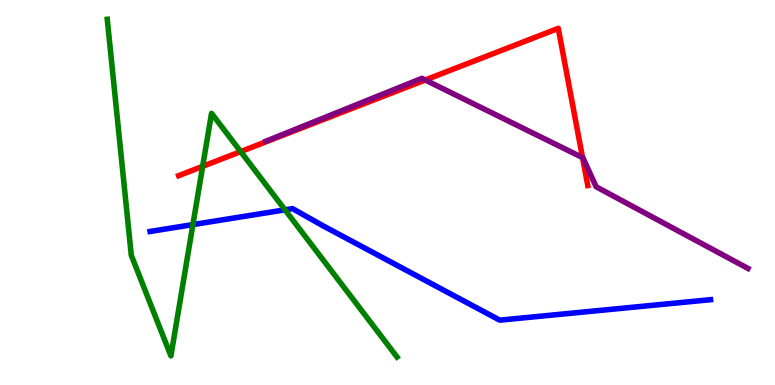[{'lines': ['blue', 'red'], 'intersections': []}, {'lines': ['green', 'red'], 'intersections': [{'x': 2.61, 'y': 5.68}, {'x': 3.11, 'y': 6.06}]}, {'lines': ['purple', 'red'], 'intersections': [{'x': 5.49, 'y': 7.92}, {'x': 7.52, 'y': 5.91}]}, {'lines': ['blue', 'green'], 'intersections': [{'x': 2.49, 'y': 4.17}, {'x': 3.68, 'y': 4.55}]}, {'lines': ['blue', 'purple'], 'intersections': []}, {'lines': ['green', 'purple'], 'intersections': []}]